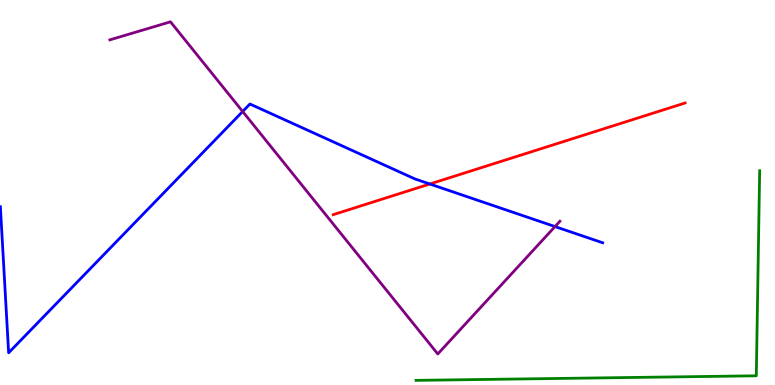[{'lines': ['blue', 'red'], 'intersections': [{'x': 5.55, 'y': 5.22}]}, {'lines': ['green', 'red'], 'intersections': []}, {'lines': ['purple', 'red'], 'intersections': []}, {'lines': ['blue', 'green'], 'intersections': []}, {'lines': ['blue', 'purple'], 'intersections': [{'x': 3.13, 'y': 7.1}, {'x': 7.16, 'y': 4.12}]}, {'lines': ['green', 'purple'], 'intersections': []}]